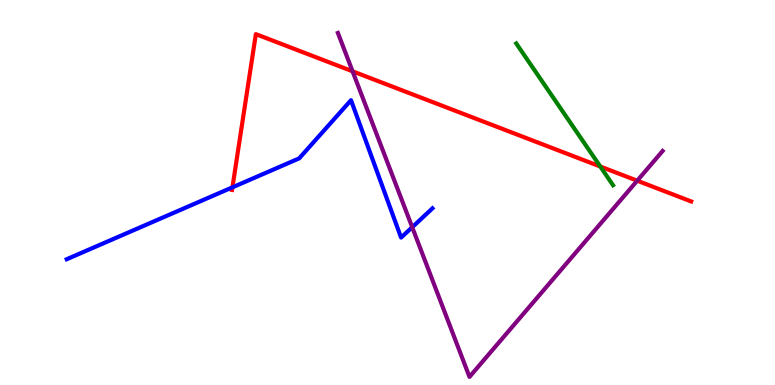[{'lines': ['blue', 'red'], 'intersections': [{'x': 3.0, 'y': 5.13}]}, {'lines': ['green', 'red'], 'intersections': [{'x': 7.75, 'y': 5.68}]}, {'lines': ['purple', 'red'], 'intersections': [{'x': 4.55, 'y': 8.15}, {'x': 8.22, 'y': 5.31}]}, {'lines': ['blue', 'green'], 'intersections': []}, {'lines': ['blue', 'purple'], 'intersections': [{'x': 5.32, 'y': 4.1}]}, {'lines': ['green', 'purple'], 'intersections': []}]